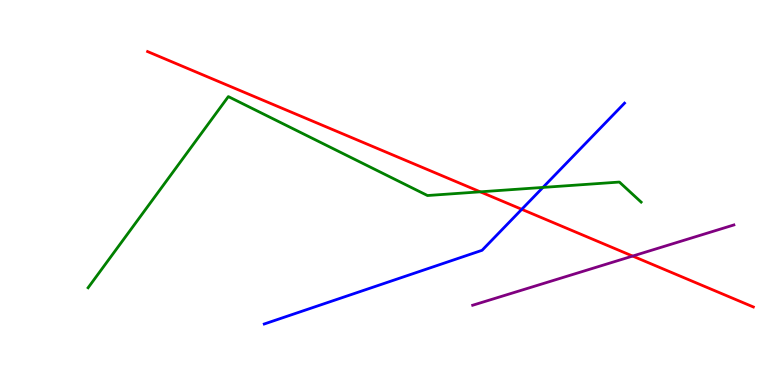[{'lines': ['blue', 'red'], 'intersections': [{'x': 6.73, 'y': 4.56}]}, {'lines': ['green', 'red'], 'intersections': [{'x': 6.2, 'y': 5.02}]}, {'lines': ['purple', 'red'], 'intersections': [{'x': 8.16, 'y': 3.35}]}, {'lines': ['blue', 'green'], 'intersections': [{'x': 7.01, 'y': 5.13}]}, {'lines': ['blue', 'purple'], 'intersections': []}, {'lines': ['green', 'purple'], 'intersections': []}]